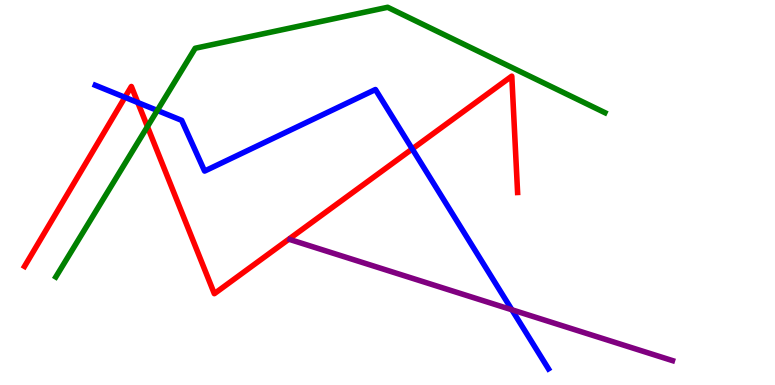[{'lines': ['blue', 'red'], 'intersections': [{'x': 1.61, 'y': 7.47}, {'x': 1.78, 'y': 7.34}, {'x': 5.32, 'y': 6.13}]}, {'lines': ['green', 'red'], 'intersections': [{'x': 1.9, 'y': 6.71}]}, {'lines': ['purple', 'red'], 'intersections': []}, {'lines': ['blue', 'green'], 'intersections': [{'x': 2.03, 'y': 7.13}]}, {'lines': ['blue', 'purple'], 'intersections': [{'x': 6.6, 'y': 1.95}]}, {'lines': ['green', 'purple'], 'intersections': []}]